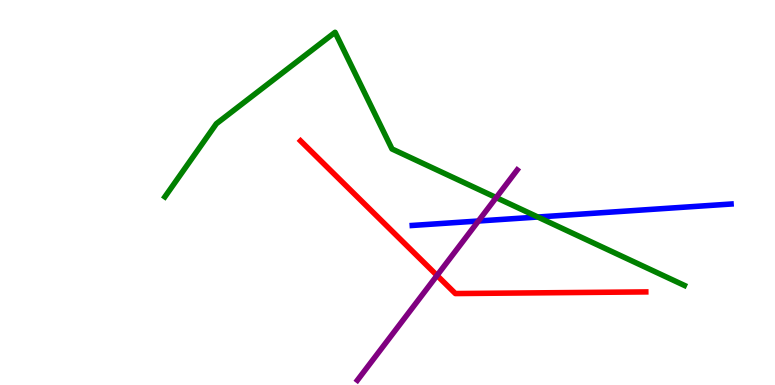[{'lines': ['blue', 'red'], 'intersections': []}, {'lines': ['green', 'red'], 'intersections': []}, {'lines': ['purple', 'red'], 'intersections': [{'x': 5.64, 'y': 2.85}]}, {'lines': ['blue', 'green'], 'intersections': [{'x': 6.94, 'y': 4.36}]}, {'lines': ['blue', 'purple'], 'intersections': [{'x': 6.17, 'y': 4.26}]}, {'lines': ['green', 'purple'], 'intersections': [{'x': 6.4, 'y': 4.87}]}]